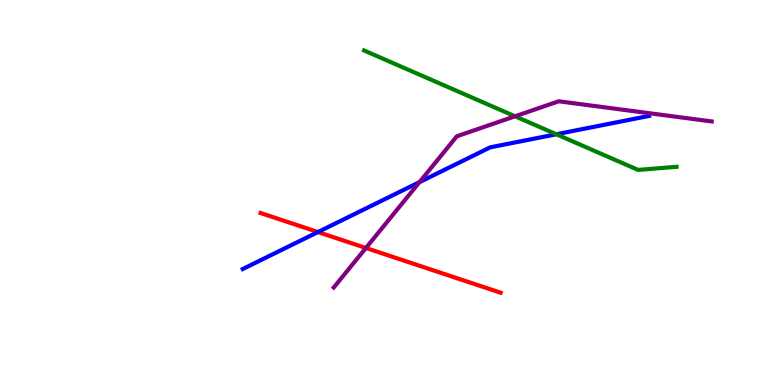[{'lines': ['blue', 'red'], 'intersections': [{'x': 4.1, 'y': 3.97}]}, {'lines': ['green', 'red'], 'intersections': []}, {'lines': ['purple', 'red'], 'intersections': [{'x': 4.72, 'y': 3.56}]}, {'lines': ['blue', 'green'], 'intersections': [{'x': 7.18, 'y': 6.51}]}, {'lines': ['blue', 'purple'], 'intersections': [{'x': 5.41, 'y': 5.27}]}, {'lines': ['green', 'purple'], 'intersections': [{'x': 6.65, 'y': 6.98}]}]